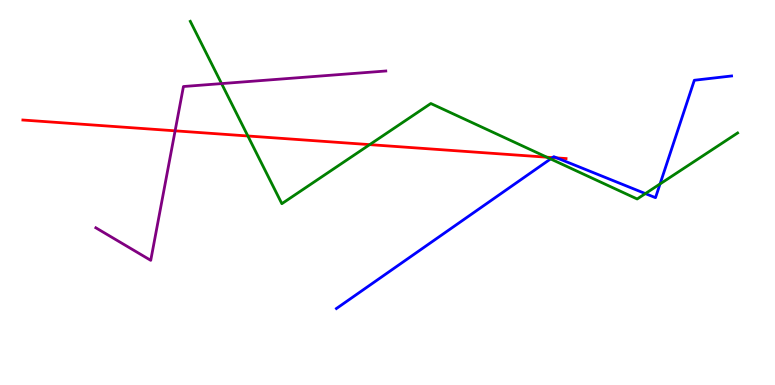[{'lines': ['blue', 'red'], 'intersections': [{'x': 7.13, 'y': 5.91}, {'x': 7.19, 'y': 5.9}]}, {'lines': ['green', 'red'], 'intersections': [{'x': 3.2, 'y': 6.47}, {'x': 4.77, 'y': 6.24}, {'x': 7.06, 'y': 5.92}]}, {'lines': ['purple', 'red'], 'intersections': [{'x': 2.26, 'y': 6.6}]}, {'lines': ['blue', 'green'], 'intersections': [{'x': 7.1, 'y': 5.87}, {'x': 8.33, 'y': 4.97}, {'x': 8.52, 'y': 5.22}]}, {'lines': ['blue', 'purple'], 'intersections': []}, {'lines': ['green', 'purple'], 'intersections': [{'x': 2.86, 'y': 7.83}]}]